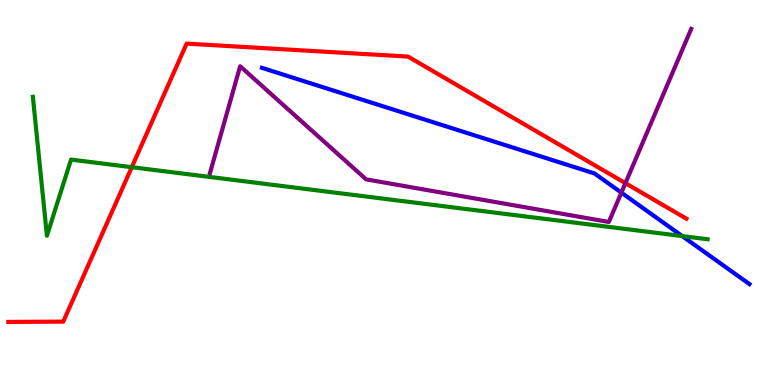[{'lines': ['blue', 'red'], 'intersections': []}, {'lines': ['green', 'red'], 'intersections': [{'x': 1.7, 'y': 5.66}]}, {'lines': ['purple', 'red'], 'intersections': [{'x': 8.07, 'y': 5.24}]}, {'lines': ['blue', 'green'], 'intersections': [{'x': 8.8, 'y': 3.87}]}, {'lines': ['blue', 'purple'], 'intersections': [{'x': 8.02, 'y': 5.0}]}, {'lines': ['green', 'purple'], 'intersections': []}]